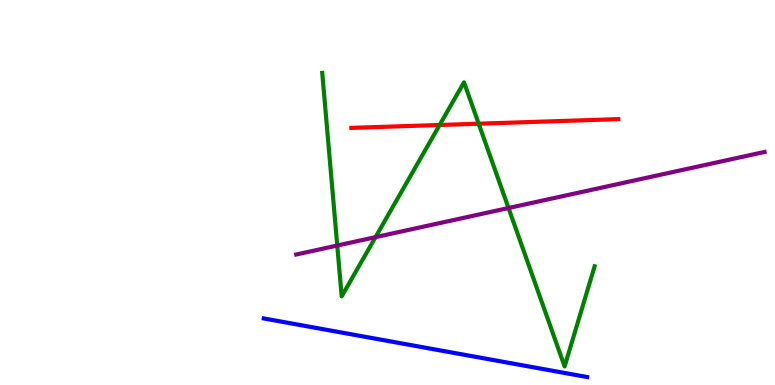[{'lines': ['blue', 'red'], 'intersections': []}, {'lines': ['green', 'red'], 'intersections': [{'x': 5.67, 'y': 6.75}, {'x': 6.18, 'y': 6.79}]}, {'lines': ['purple', 'red'], 'intersections': []}, {'lines': ['blue', 'green'], 'intersections': []}, {'lines': ['blue', 'purple'], 'intersections': []}, {'lines': ['green', 'purple'], 'intersections': [{'x': 4.35, 'y': 3.62}, {'x': 4.85, 'y': 3.84}, {'x': 6.56, 'y': 4.6}]}]